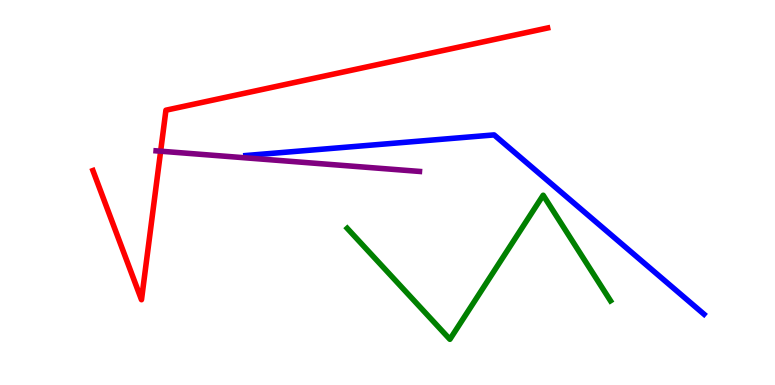[{'lines': ['blue', 'red'], 'intersections': []}, {'lines': ['green', 'red'], 'intersections': []}, {'lines': ['purple', 'red'], 'intersections': [{'x': 2.07, 'y': 6.07}]}, {'lines': ['blue', 'green'], 'intersections': []}, {'lines': ['blue', 'purple'], 'intersections': []}, {'lines': ['green', 'purple'], 'intersections': []}]